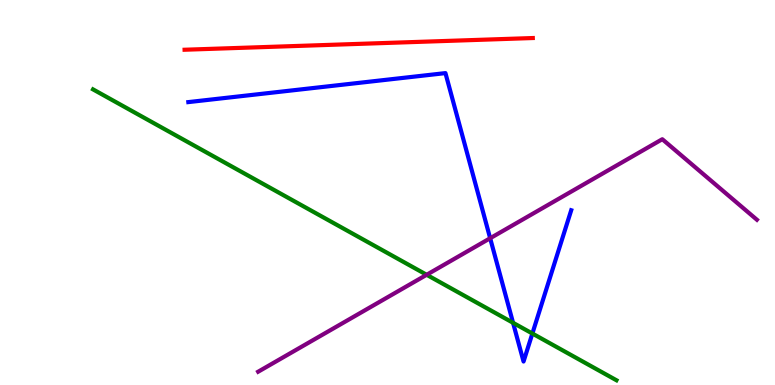[{'lines': ['blue', 'red'], 'intersections': []}, {'lines': ['green', 'red'], 'intersections': []}, {'lines': ['purple', 'red'], 'intersections': []}, {'lines': ['blue', 'green'], 'intersections': [{'x': 6.62, 'y': 1.62}, {'x': 6.87, 'y': 1.34}]}, {'lines': ['blue', 'purple'], 'intersections': [{'x': 6.32, 'y': 3.81}]}, {'lines': ['green', 'purple'], 'intersections': [{'x': 5.51, 'y': 2.86}]}]